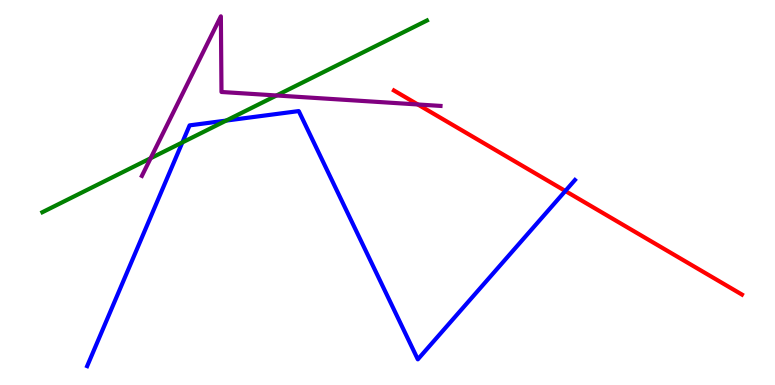[{'lines': ['blue', 'red'], 'intersections': [{'x': 7.29, 'y': 5.04}]}, {'lines': ['green', 'red'], 'intersections': []}, {'lines': ['purple', 'red'], 'intersections': [{'x': 5.39, 'y': 7.29}]}, {'lines': ['blue', 'green'], 'intersections': [{'x': 2.35, 'y': 6.3}, {'x': 2.92, 'y': 6.87}]}, {'lines': ['blue', 'purple'], 'intersections': []}, {'lines': ['green', 'purple'], 'intersections': [{'x': 1.94, 'y': 5.89}, {'x': 3.57, 'y': 7.52}]}]